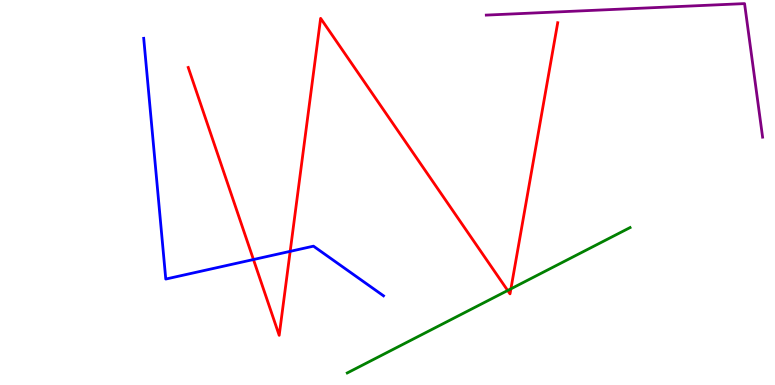[{'lines': ['blue', 'red'], 'intersections': [{'x': 3.27, 'y': 3.26}, {'x': 3.74, 'y': 3.47}]}, {'lines': ['green', 'red'], 'intersections': [{'x': 6.55, 'y': 2.45}, {'x': 6.59, 'y': 2.5}]}, {'lines': ['purple', 'red'], 'intersections': []}, {'lines': ['blue', 'green'], 'intersections': []}, {'lines': ['blue', 'purple'], 'intersections': []}, {'lines': ['green', 'purple'], 'intersections': []}]